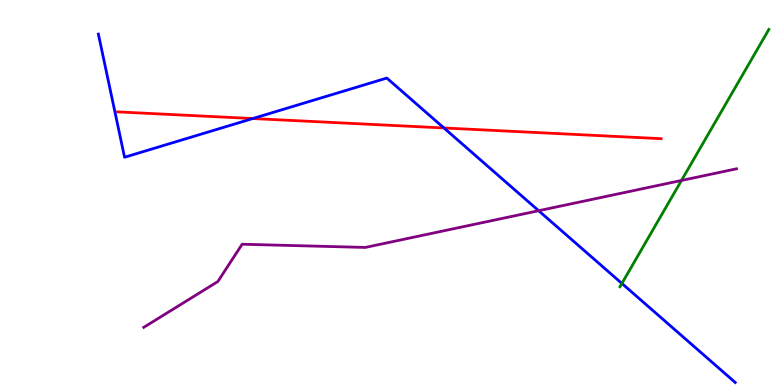[{'lines': ['blue', 'red'], 'intersections': [{'x': 3.26, 'y': 6.92}, {'x': 5.73, 'y': 6.68}]}, {'lines': ['green', 'red'], 'intersections': []}, {'lines': ['purple', 'red'], 'intersections': []}, {'lines': ['blue', 'green'], 'intersections': [{'x': 8.02, 'y': 2.64}]}, {'lines': ['blue', 'purple'], 'intersections': [{'x': 6.95, 'y': 4.53}]}, {'lines': ['green', 'purple'], 'intersections': [{'x': 8.79, 'y': 5.31}]}]